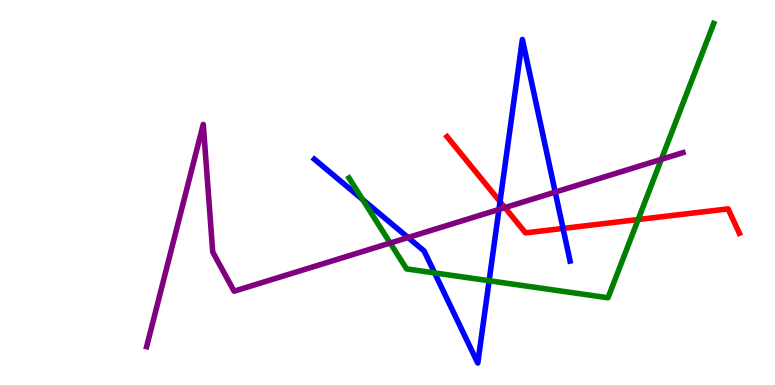[{'lines': ['blue', 'red'], 'intersections': [{'x': 6.45, 'y': 4.76}, {'x': 7.26, 'y': 4.07}]}, {'lines': ['green', 'red'], 'intersections': [{'x': 8.23, 'y': 4.3}]}, {'lines': ['purple', 'red'], 'intersections': [{'x': 6.52, 'y': 4.61}]}, {'lines': ['blue', 'green'], 'intersections': [{'x': 4.68, 'y': 4.82}, {'x': 5.61, 'y': 2.91}, {'x': 6.31, 'y': 2.71}]}, {'lines': ['blue', 'purple'], 'intersections': [{'x': 5.27, 'y': 3.83}, {'x': 6.44, 'y': 4.56}, {'x': 7.16, 'y': 5.01}]}, {'lines': ['green', 'purple'], 'intersections': [{'x': 5.03, 'y': 3.69}, {'x': 8.53, 'y': 5.86}]}]